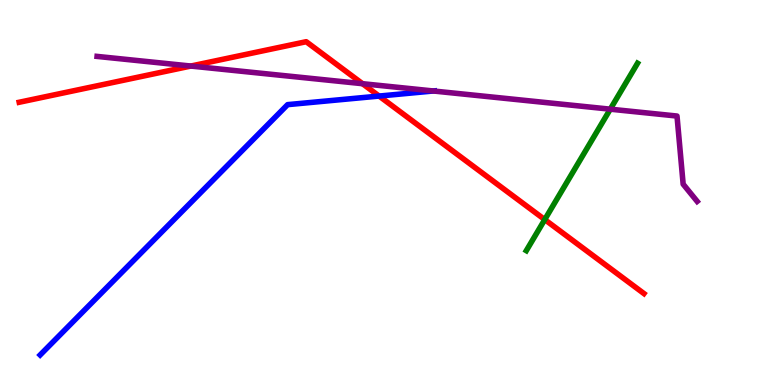[{'lines': ['blue', 'red'], 'intersections': [{'x': 4.89, 'y': 7.5}]}, {'lines': ['green', 'red'], 'intersections': [{'x': 7.03, 'y': 4.3}]}, {'lines': ['purple', 'red'], 'intersections': [{'x': 2.46, 'y': 8.28}, {'x': 4.68, 'y': 7.83}]}, {'lines': ['blue', 'green'], 'intersections': []}, {'lines': ['blue', 'purple'], 'intersections': [{'x': 5.59, 'y': 7.64}]}, {'lines': ['green', 'purple'], 'intersections': [{'x': 7.87, 'y': 7.16}]}]